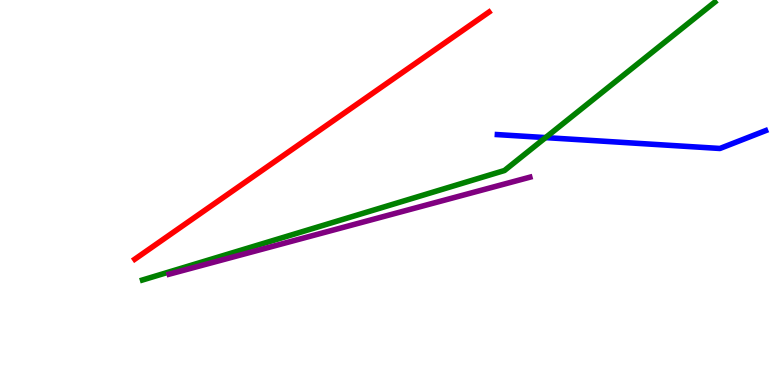[{'lines': ['blue', 'red'], 'intersections': []}, {'lines': ['green', 'red'], 'intersections': []}, {'lines': ['purple', 'red'], 'intersections': []}, {'lines': ['blue', 'green'], 'intersections': [{'x': 7.04, 'y': 6.43}]}, {'lines': ['blue', 'purple'], 'intersections': []}, {'lines': ['green', 'purple'], 'intersections': []}]